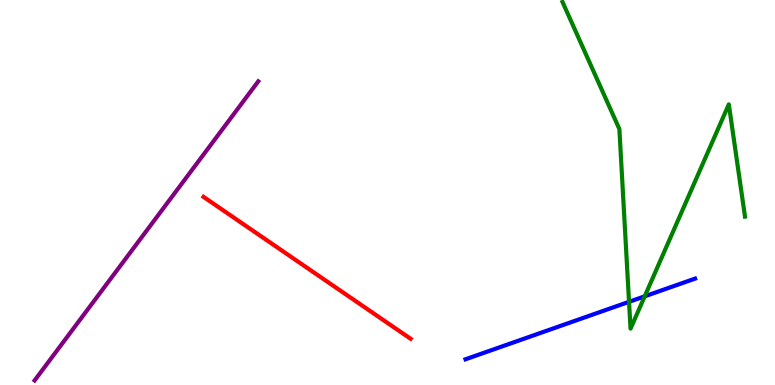[{'lines': ['blue', 'red'], 'intersections': []}, {'lines': ['green', 'red'], 'intersections': []}, {'lines': ['purple', 'red'], 'intersections': []}, {'lines': ['blue', 'green'], 'intersections': [{'x': 8.12, 'y': 2.16}, {'x': 8.32, 'y': 2.3}]}, {'lines': ['blue', 'purple'], 'intersections': []}, {'lines': ['green', 'purple'], 'intersections': []}]